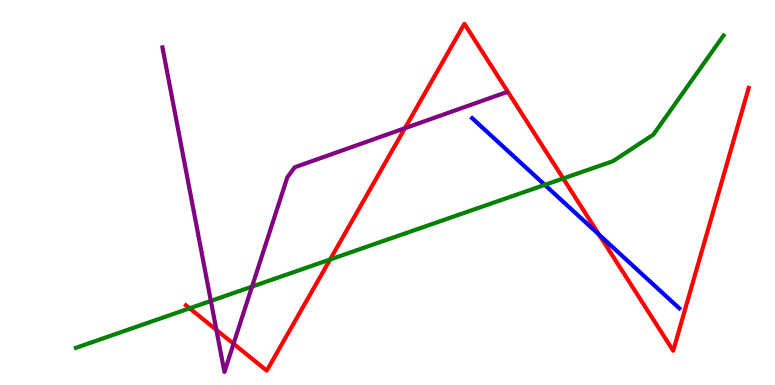[{'lines': ['blue', 'red'], 'intersections': [{'x': 7.73, 'y': 3.9}]}, {'lines': ['green', 'red'], 'intersections': [{'x': 2.45, 'y': 1.99}, {'x': 4.26, 'y': 3.26}, {'x': 7.27, 'y': 5.36}]}, {'lines': ['purple', 'red'], 'intersections': [{'x': 2.79, 'y': 1.43}, {'x': 3.01, 'y': 1.07}, {'x': 5.22, 'y': 6.67}]}, {'lines': ['blue', 'green'], 'intersections': [{'x': 7.03, 'y': 5.2}]}, {'lines': ['blue', 'purple'], 'intersections': []}, {'lines': ['green', 'purple'], 'intersections': [{'x': 2.72, 'y': 2.18}, {'x': 3.25, 'y': 2.56}]}]